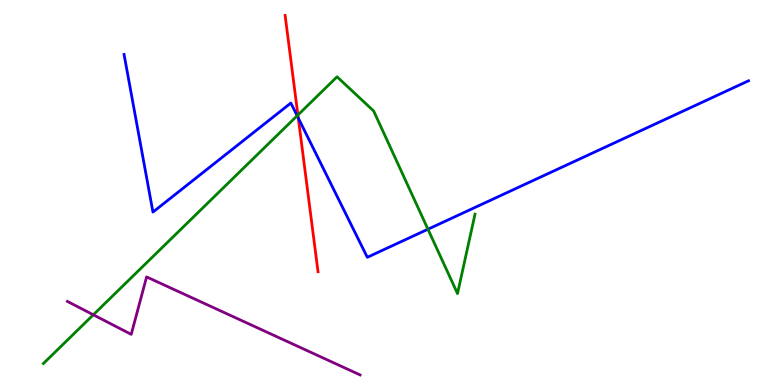[{'lines': ['blue', 'red'], 'intersections': [{'x': 3.85, 'y': 6.93}]}, {'lines': ['green', 'red'], 'intersections': [{'x': 3.84, 'y': 7.01}]}, {'lines': ['purple', 'red'], 'intersections': []}, {'lines': ['blue', 'green'], 'intersections': [{'x': 3.83, 'y': 6.99}, {'x': 5.52, 'y': 4.05}]}, {'lines': ['blue', 'purple'], 'intersections': []}, {'lines': ['green', 'purple'], 'intersections': [{'x': 1.2, 'y': 1.82}]}]